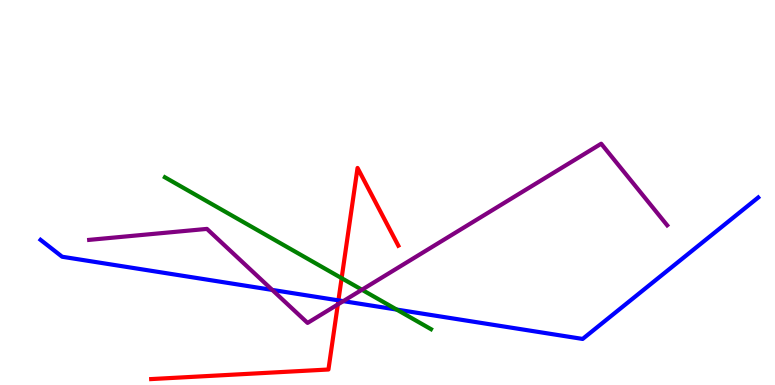[{'lines': ['blue', 'red'], 'intersections': [{'x': 4.37, 'y': 2.2}]}, {'lines': ['green', 'red'], 'intersections': [{'x': 4.41, 'y': 2.78}]}, {'lines': ['purple', 'red'], 'intersections': [{'x': 4.36, 'y': 2.09}]}, {'lines': ['blue', 'green'], 'intersections': [{'x': 5.12, 'y': 1.96}]}, {'lines': ['blue', 'purple'], 'intersections': [{'x': 3.51, 'y': 2.47}, {'x': 4.43, 'y': 2.18}]}, {'lines': ['green', 'purple'], 'intersections': [{'x': 4.67, 'y': 2.47}]}]